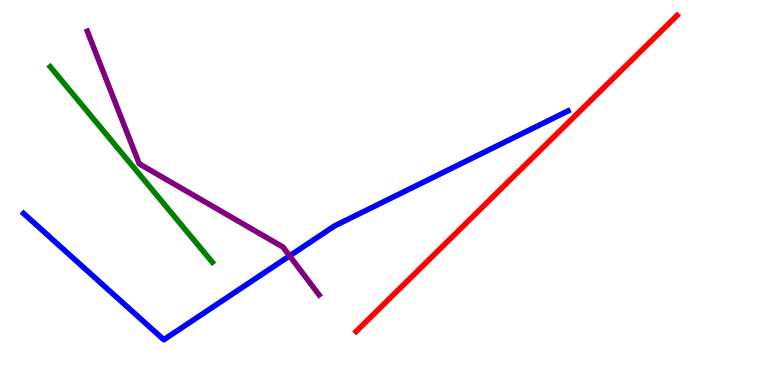[{'lines': ['blue', 'red'], 'intersections': []}, {'lines': ['green', 'red'], 'intersections': []}, {'lines': ['purple', 'red'], 'intersections': []}, {'lines': ['blue', 'green'], 'intersections': []}, {'lines': ['blue', 'purple'], 'intersections': [{'x': 3.74, 'y': 3.35}]}, {'lines': ['green', 'purple'], 'intersections': []}]